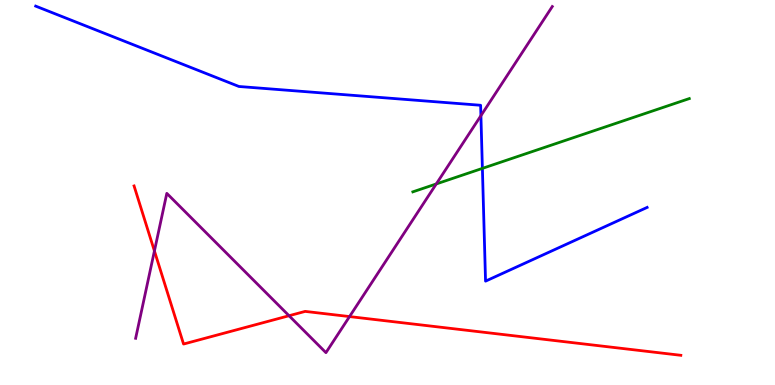[{'lines': ['blue', 'red'], 'intersections': []}, {'lines': ['green', 'red'], 'intersections': []}, {'lines': ['purple', 'red'], 'intersections': [{'x': 1.99, 'y': 3.48}, {'x': 3.73, 'y': 1.8}, {'x': 4.51, 'y': 1.78}]}, {'lines': ['blue', 'green'], 'intersections': [{'x': 6.22, 'y': 5.63}]}, {'lines': ['blue', 'purple'], 'intersections': [{'x': 6.21, 'y': 7.0}]}, {'lines': ['green', 'purple'], 'intersections': [{'x': 5.63, 'y': 5.22}]}]